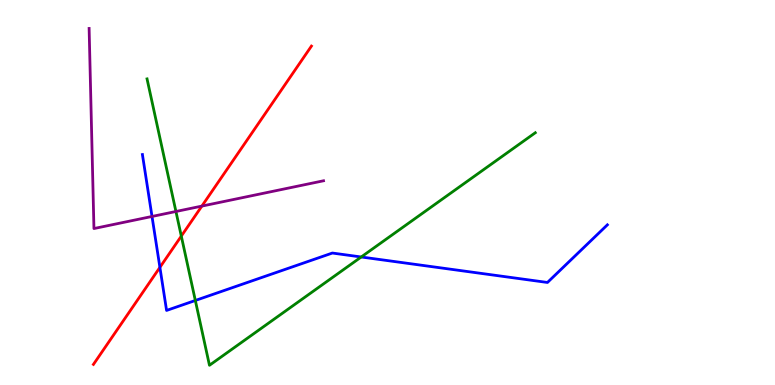[{'lines': ['blue', 'red'], 'intersections': [{'x': 2.06, 'y': 3.06}]}, {'lines': ['green', 'red'], 'intersections': [{'x': 2.34, 'y': 3.87}]}, {'lines': ['purple', 'red'], 'intersections': [{'x': 2.6, 'y': 4.65}]}, {'lines': ['blue', 'green'], 'intersections': [{'x': 2.52, 'y': 2.2}, {'x': 4.66, 'y': 3.33}]}, {'lines': ['blue', 'purple'], 'intersections': [{'x': 1.96, 'y': 4.38}]}, {'lines': ['green', 'purple'], 'intersections': [{'x': 2.27, 'y': 4.51}]}]